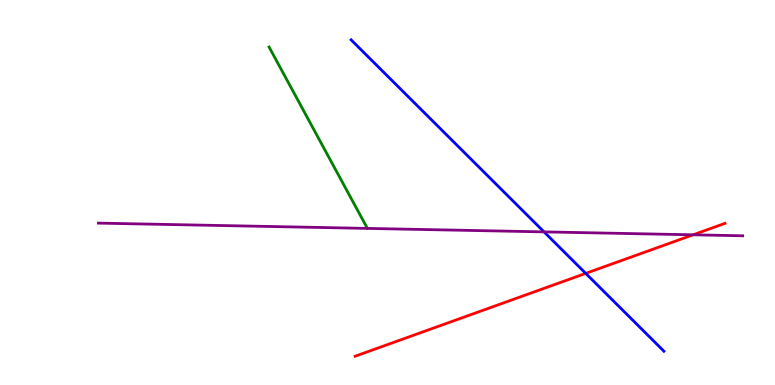[{'lines': ['blue', 'red'], 'intersections': [{'x': 7.56, 'y': 2.9}]}, {'lines': ['green', 'red'], 'intersections': []}, {'lines': ['purple', 'red'], 'intersections': [{'x': 8.94, 'y': 3.9}]}, {'lines': ['blue', 'green'], 'intersections': []}, {'lines': ['blue', 'purple'], 'intersections': [{'x': 7.02, 'y': 3.98}]}, {'lines': ['green', 'purple'], 'intersections': []}]